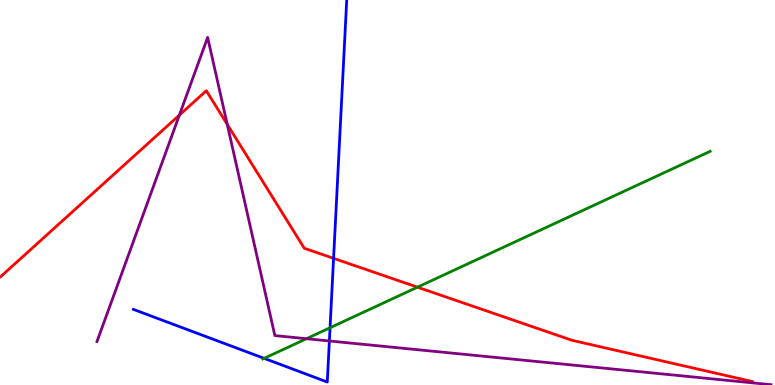[{'lines': ['blue', 'red'], 'intersections': [{'x': 4.3, 'y': 3.29}]}, {'lines': ['green', 'red'], 'intersections': [{'x': 5.39, 'y': 2.54}]}, {'lines': ['purple', 'red'], 'intersections': [{'x': 2.31, 'y': 7.01}, {'x': 2.93, 'y': 6.77}]}, {'lines': ['blue', 'green'], 'intersections': [{'x': 3.41, 'y': 0.692}, {'x': 4.26, 'y': 1.49}]}, {'lines': ['blue', 'purple'], 'intersections': [{'x': 4.25, 'y': 1.14}]}, {'lines': ['green', 'purple'], 'intersections': [{'x': 3.95, 'y': 1.2}]}]